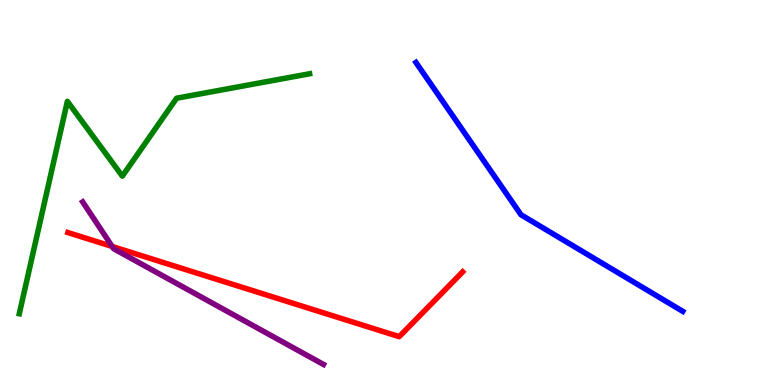[{'lines': ['blue', 'red'], 'intersections': []}, {'lines': ['green', 'red'], 'intersections': []}, {'lines': ['purple', 'red'], 'intersections': [{'x': 1.45, 'y': 3.6}]}, {'lines': ['blue', 'green'], 'intersections': []}, {'lines': ['blue', 'purple'], 'intersections': []}, {'lines': ['green', 'purple'], 'intersections': []}]